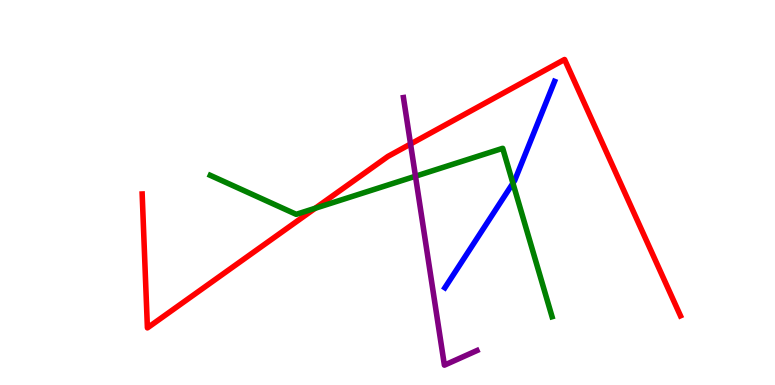[{'lines': ['blue', 'red'], 'intersections': []}, {'lines': ['green', 'red'], 'intersections': [{'x': 4.07, 'y': 4.59}]}, {'lines': ['purple', 'red'], 'intersections': [{'x': 5.3, 'y': 6.26}]}, {'lines': ['blue', 'green'], 'intersections': [{'x': 6.62, 'y': 5.24}]}, {'lines': ['blue', 'purple'], 'intersections': []}, {'lines': ['green', 'purple'], 'intersections': [{'x': 5.36, 'y': 5.42}]}]